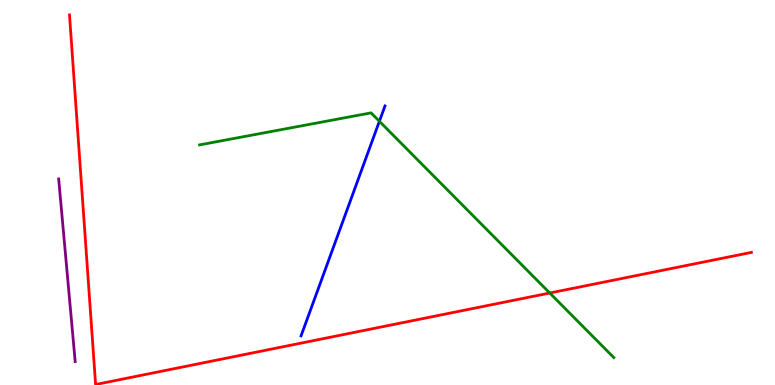[{'lines': ['blue', 'red'], 'intersections': []}, {'lines': ['green', 'red'], 'intersections': [{'x': 7.09, 'y': 2.39}]}, {'lines': ['purple', 'red'], 'intersections': []}, {'lines': ['blue', 'green'], 'intersections': [{'x': 4.9, 'y': 6.85}]}, {'lines': ['blue', 'purple'], 'intersections': []}, {'lines': ['green', 'purple'], 'intersections': []}]